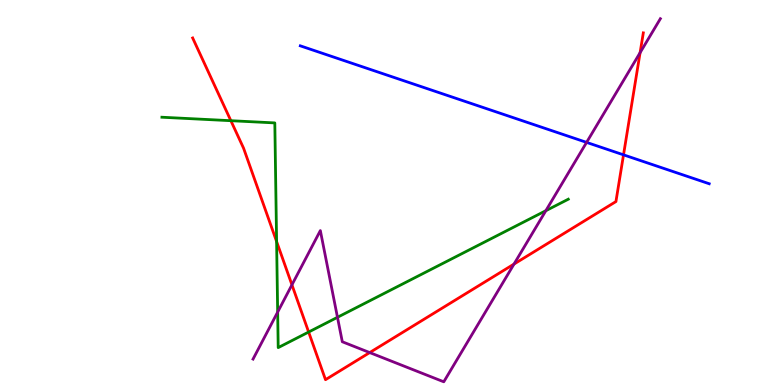[{'lines': ['blue', 'red'], 'intersections': [{'x': 8.05, 'y': 5.98}]}, {'lines': ['green', 'red'], 'intersections': [{'x': 2.98, 'y': 6.86}, {'x': 3.57, 'y': 3.73}, {'x': 3.98, 'y': 1.38}]}, {'lines': ['purple', 'red'], 'intersections': [{'x': 3.77, 'y': 2.6}, {'x': 4.77, 'y': 0.842}, {'x': 6.63, 'y': 3.14}, {'x': 8.26, 'y': 8.63}]}, {'lines': ['blue', 'green'], 'intersections': []}, {'lines': ['blue', 'purple'], 'intersections': [{'x': 7.57, 'y': 6.3}]}, {'lines': ['green', 'purple'], 'intersections': [{'x': 3.58, 'y': 1.89}, {'x': 4.35, 'y': 1.76}, {'x': 7.04, 'y': 4.53}]}]